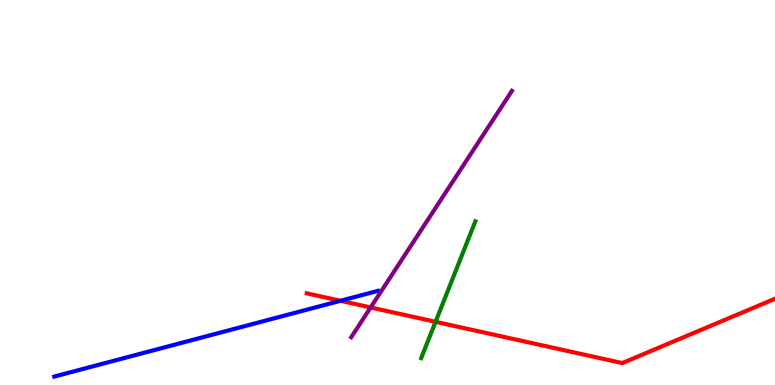[{'lines': ['blue', 'red'], 'intersections': [{'x': 4.39, 'y': 2.19}]}, {'lines': ['green', 'red'], 'intersections': [{'x': 5.62, 'y': 1.64}]}, {'lines': ['purple', 'red'], 'intersections': [{'x': 4.78, 'y': 2.01}]}, {'lines': ['blue', 'green'], 'intersections': []}, {'lines': ['blue', 'purple'], 'intersections': []}, {'lines': ['green', 'purple'], 'intersections': []}]